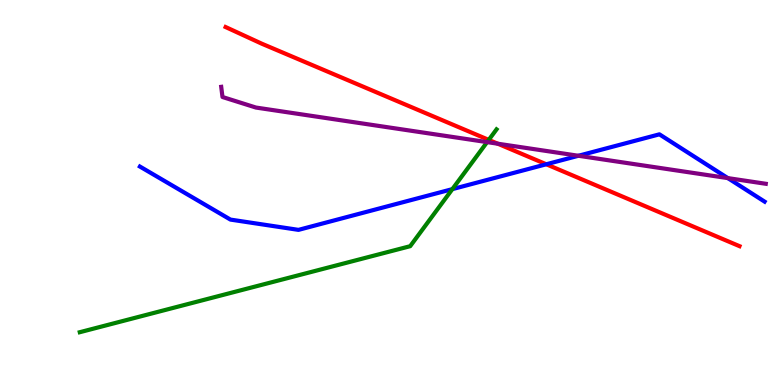[{'lines': ['blue', 'red'], 'intersections': [{'x': 7.05, 'y': 5.73}]}, {'lines': ['green', 'red'], 'intersections': [{'x': 6.31, 'y': 6.37}]}, {'lines': ['purple', 'red'], 'intersections': [{'x': 6.42, 'y': 6.27}]}, {'lines': ['blue', 'green'], 'intersections': [{'x': 5.84, 'y': 5.09}]}, {'lines': ['blue', 'purple'], 'intersections': [{'x': 7.46, 'y': 5.95}, {'x': 9.39, 'y': 5.37}]}, {'lines': ['green', 'purple'], 'intersections': [{'x': 6.29, 'y': 6.31}]}]